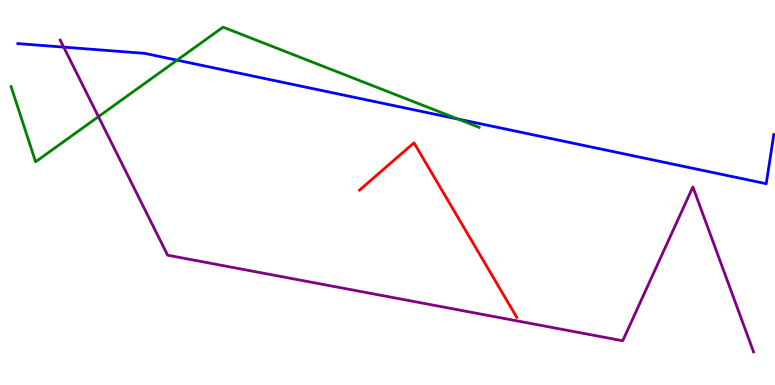[{'lines': ['blue', 'red'], 'intersections': []}, {'lines': ['green', 'red'], 'intersections': []}, {'lines': ['purple', 'red'], 'intersections': []}, {'lines': ['blue', 'green'], 'intersections': [{'x': 2.29, 'y': 8.44}, {'x': 5.91, 'y': 6.91}]}, {'lines': ['blue', 'purple'], 'intersections': [{'x': 0.822, 'y': 8.78}]}, {'lines': ['green', 'purple'], 'intersections': [{'x': 1.27, 'y': 6.97}]}]